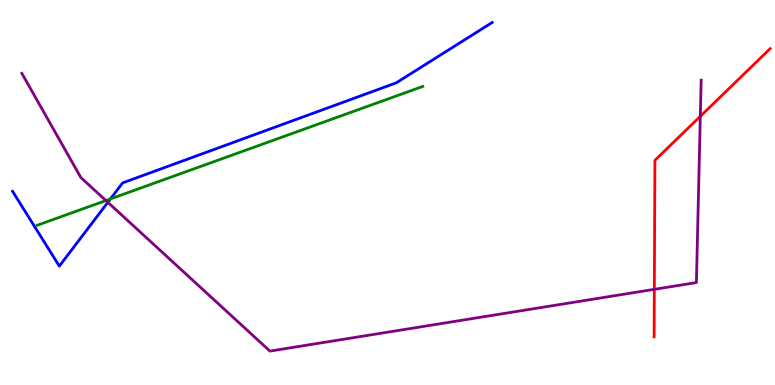[{'lines': ['blue', 'red'], 'intersections': []}, {'lines': ['green', 'red'], 'intersections': []}, {'lines': ['purple', 'red'], 'intersections': [{'x': 8.44, 'y': 2.48}, {'x': 9.04, 'y': 6.98}]}, {'lines': ['blue', 'green'], 'intersections': [{'x': 1.42, 'y': 4.83}]}, {'lines': ['blue', 'purple'], 'intersections': [{'x': 1.39, 'y': 4.75}]}, {'lines': ['green', 'purple'], 'intersections': [{'x': 1.37, 'y': 4.79}]}]